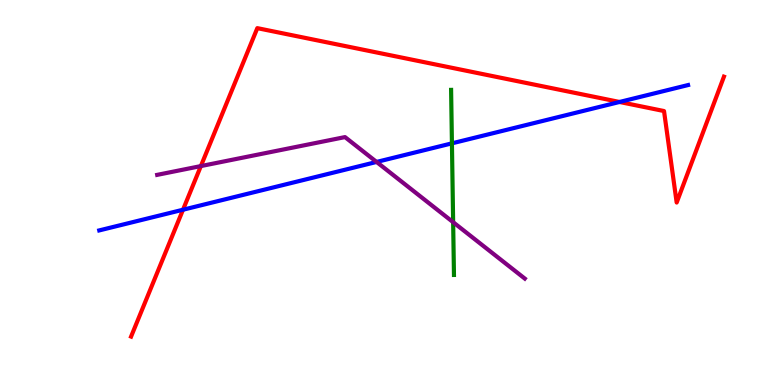[{'lines': ['blue', 'red'], 'intersections': [{'x': 2.36, 'y': 4.55}, {'x': 7.99, 'y': 7.35}]}, {'lines': ['green', 'red'], 'intersections': []}, {'lines': ['purple', 'red'], 'intersections': [{'x': 2.59, 'y': 5.69}]}, {'lines': ['blue', 'green'], 'intersections': [{'x': 5.83, 'y': 6.28}]}, {'lines': ['blue', 'purple'], 'intersections': [{'x': 4.86, 'y': 5.79}]}, {'lines': ['green', 'purple'], 'intersections': [{'x': 5.85, 'y': 4.23}]}]